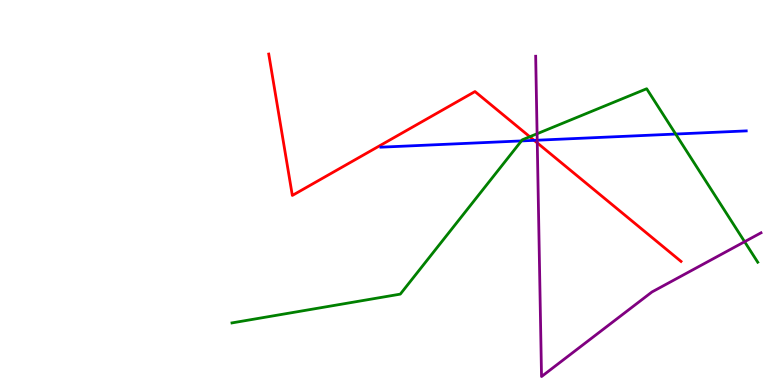[{'lines': ['blue', 'red'], 'intersections': [{'x': 6.89, 'y': 6.35}]}, {'lines': ['green', 'red'], 'intersections': [{'x': 6.84, 'y': 6.45}]}, {'lines': ['purple', 'red'], 'intersections': [{'x': 6.93, 'y': 6.29}]}, {'lines': ['blue', 'green'], 'intersections': [{'x': 6.73, 'y': 6.34}, {'x': 8.72, 'y': 6.52}]}, {'lines': ['blue', 'purple'], 'intersections': [{'x': 6.93, 'y': 6.36}]}, {'lines': ['green', 'purple'], 'intersections': [{'x': 6.93, 'y': 6.53}, {'x': 9.61, 'y': 3.72}]}]